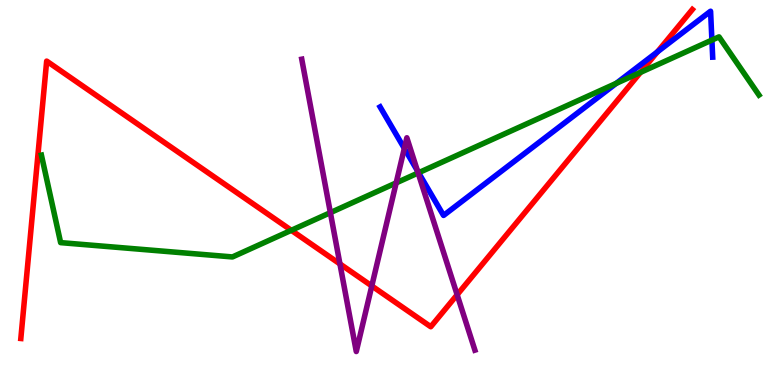[{'lines': ['blue', 'red'], 'intersections': [{'x': 8.48, 'y': 8.65}]}, {'lines': ['green', 'red'], 'intersections': [{'x': 3.76, 'y': 4.02}, {'x': 8.26, 'y': 8.12}]}, {'lines': ['purple', 'red'], 'intersections': [{'x': 4.39, 'y': 3.14}, {'x': 4.8, 'y': 2.57}, {'x': 5.9, 'y': 2.34}]}, {'lines': ['blue', 'green'], 'intersections': [{'x': 5.4, 'y': 5.51}, {'x': 7.95, 'y': 7.84}, {'x': 9.19, 'y': 8.96}]}, {'lines': ['blue', 'purple'], 'intersections': [{'x': 5.22, 'y': 6.15}, {'x': 5.39, 'y': 5.56}]}, {'lines': ['green', 'purple'], 'intersections': [{'x': 4.26, 'y': 4.48}, {'x': 5.11, 'y': 5.25}, {'x': 5.4, 'y': 5.51}]}]